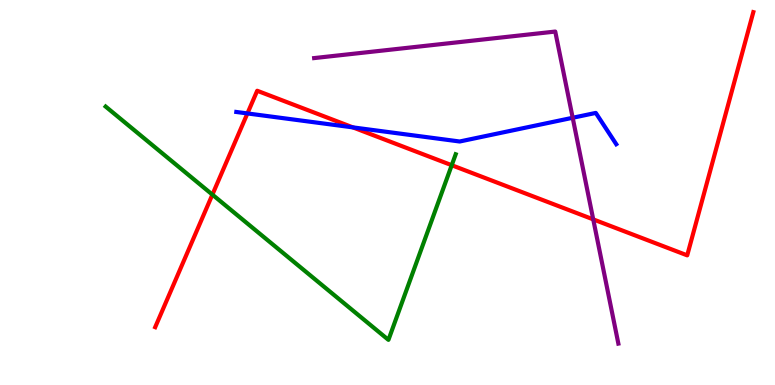[{'lines': ['blue', 'red'], 'intersections': [{'x': 3.19, 'y': 7.05}, {'x': 4.55, 'y': 6.69}]}, {'lines': ['green', 'red'], 'intersections': [{'x': 2.74, 'y': 4.94}, {'x': 5.83, 'y': 5.71}]}, {'lines': ['purple', 'red'], 'intersections': [{'x': 7.65, 'y': 4.3}]}, {'lines': ['blue', 'green'], 'intersections': []}, {'lines': ['blue', 'purple'], 'intersections': [{'x': 7.39, 'y': 6.94}]}, {'lines': ['green', 'purple'], 'intersections': []}]